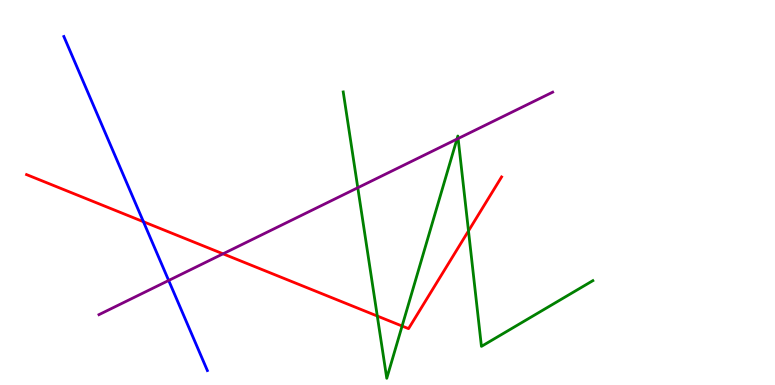[{'lines': ['blue', 'red'], 'intersections': [{'x': 1.85, 'y': 4.24}]}, {'lines': ['green', 'red'], 'intersections': [{'x': 4.87, 'y': 1.79}, {'x': 5.19, 'y': 1.53}, {'x': 6.05, 'y': 4.0}]}, {'lines': ['purple', 'red'], 'intersections': [{'x': 2.88, 'y': 3.41}]}, {'lines': ['blue', 'green'], 'intersections': []}, {'lines': ['blue', 'purple'], 'intersections': [{'x': 2.18, 'y': 2.71}]}, {'lines': ['green', 'purple'], 'intersections': [{'x': 4.62, 'y': 5.12}, {'x': 5.9, 'y': 6.39}, {'x': 5.91, 'y': 6.4}]}]